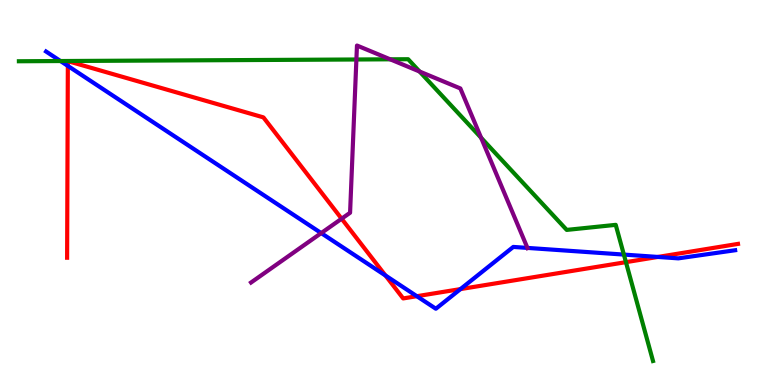[{'lines': ['blue', 'red'], 'intersections': [{'x': 0.875, 'y': 8.29}, {'x': 4.97, 'y': 2.84}, {'x': 5.38, 'y': 2.31}, {'x': 5.94, 'y': 2.49}, {'x': 8.49, 'y': 3.33}]}, {'lines': ['green', 'red'], 'intersections': [{'x': 8.08, 'y': 3.19}]}, {'lines': ['purple', 'red'], 'intersections': [{'x': 4.41, 'y': 4.32}]}, {'lines': ['blue', 'green'], 'intersections': [{'x': 0.78, 'y': 8.41}, {'x': 8.05, 'y': 3.39}]}, {'lines': ['blue', 'purple'], 'intersections': [{'x': 4.14, 'y': 3.95}, {'x': 6.81, 'y': 3.56}]}, {'lines': ['green', 'purple'], 'intersections': [{'x': 4.6, 'y': 8.45}, {'x': 5.03, 'y': 8.46}, {'x': 5.41, 'y': 8.14}, {'x': 6.21, 'y': 6.42}]}]